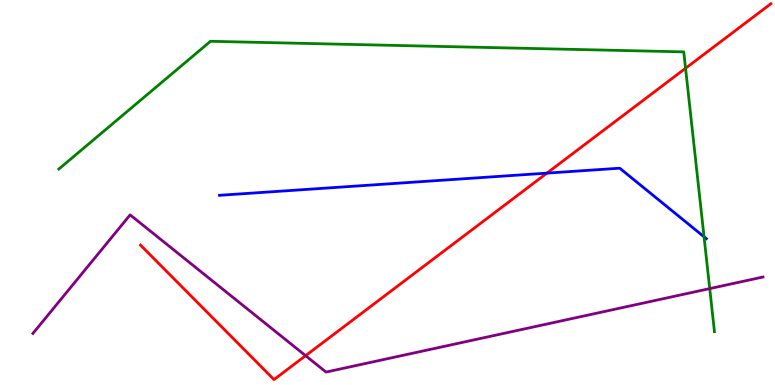[{'lines': ['blue', 'red'], 'intersections': [{'x': 7.06, 'y': 5.5}]}, {'lines': ['green', 'red'], 'intersections': [{'x': 8.85, 'y': 8.23}]}, {'lines': ['purple', 'red'], 'intersections': [{'x': 3.94, 'y': 0.762}]}, {'lines': ['blue', 'green'], 'intersections': [{'x': 9.08, 'y': 3.85}]}, {'lines': ['blue', 'purple'], 'intersections': []}, {'lines': ['green', 'purple'], 'intersections': [{'x': 9.16, 'y': 2.5}]}]